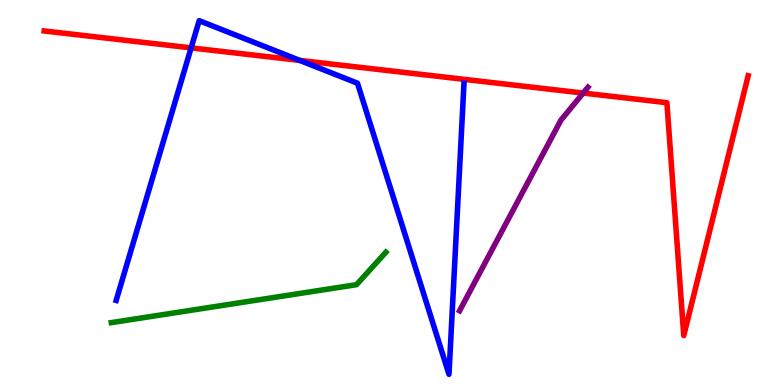[{'lines': ['blue', 'red'], 'intersections': [{'x': 2.47, 'y': 8.76}, {'x': 3.87, 'y': 8.43}]}, {'lines': ['green', 'red'], 'intersections': []}, {'lines': ['purple', 'red'], 'intersections': [{'x': 7.52, 'y': 7.58}]}, {'lines': ['blue', 'green'], 'intersections': []}, {'lines': ['blue', 'purple'], 'intersections': []}, {'lines': ['green', 'purple'], 'intersections': []}]